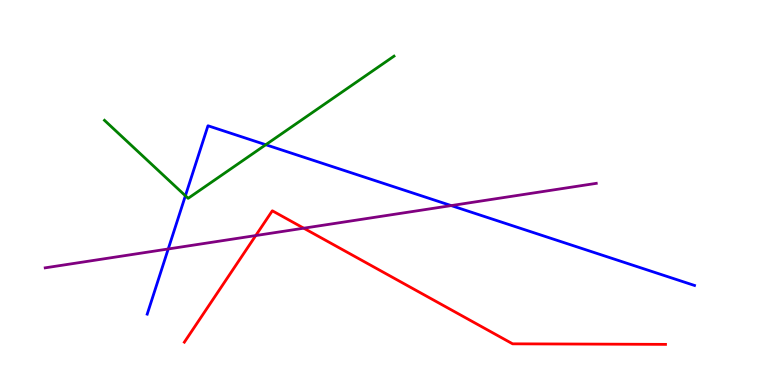[{'lines': ['blue', 'red'], 'intersections': []}, {'lines': ['green', 'red'], 'intersections': []}, {'lines': ['purple', 'red'], 'intersections': [{'x': 3.3, 'y': 3.88}, {'x': 3.92, 'y': 4.07}]}, {'lines': ['blue', 'green'], 'intersections': [{'x': 2.39, 'y': 4.92}, {'x': 3.43, 'y': 6.24}]}, {'lines': ['blue', 'purple'], 'intersections': [{'x': 2.17, 'y': 3.53}, {'x': 5.82, 'y': 4.66}]}, {'lines': ['green', 'purple'], 'intersections': []}]